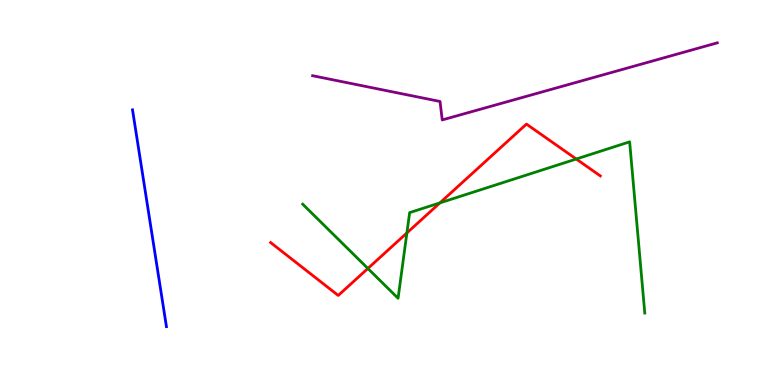[{'lines': ['blue', 'red'], 'intersections': []}, {'lines': ['green', 'red'], 'intersections': [{'x': 4.75, 'y': 3.03}, {'x': 5.25, 'y': 3.95}, {'x': 5.68, 'y': 4.73}, {'x': 7.44, 'y': 5.87}]}, {'lines': ['purple', 'red'], 'intersections': []}, {'lines': ['blue', 'green'], 'intersections': []}, {'lines': ['blue', 'purple'], 'intersections': []}, {'lines': ['green', 'purple'], 'intersections': []}]